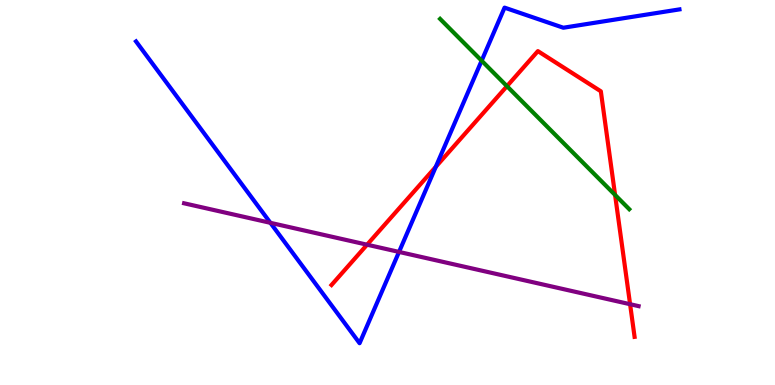[{'lines': ['blue', 'red'], 'intersections': [{'x': 5.62, 'y': 5.67}]}, {'lines': ['green', 'red'], 'intersections': [{'x': 6.54, 'y': 7.76}, {'x': 7.94, 'y': 4.94}]}, {'lines': ['purple', 'red'], 'intersections': [{'x': 4.74, 'y': 3.64}, {'x': 8.13, 'y': 2.1}]}, {'lines': ['blue', 'green'], 'intersections': [{'x': 6.21, 'y': 8.42}]}, {'lines': ['blue', 'purple'], 'intersections': [{'x': 3.49, 'y': 4.21}, {'x': 5.15, 'y': 3.46}]}, {'lines': ['green', 'purple'], 'intersections': []}]